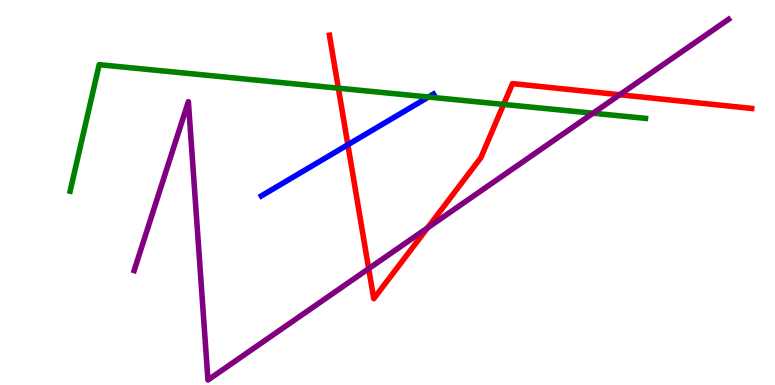[{'lines': ['blue', 'red'], 'intersections': [{'x': 4.49, 'y': 6.24}]}, {'lines': ['green', 'red'], 'intersections': [{'x': 4.37, 'y': 7.71}, {'x': 6.5, 'y': 7.29}]}, {'lines': ['purple', 'red'], 'intersections': [{'x': 4.76, 'y': 3.02}, {'x': 5.52, 'y': 4.08}, {'x': 8.0, 'y': 7.54}]}, {'lines': ['blue', 'green'], 'intersections': [{'x': 5.53, 'y': 7.48}]}, {'lines': ['blue', 'purple'], 'intersections': []}, {'lines': ['green', 'purple'], 'intersections': [{'x': 7.65, 'y': 7.06}]}]